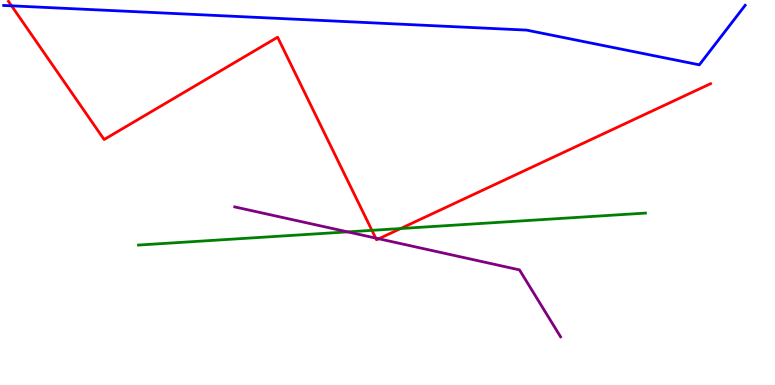[{'lines': ['blue', 'red'], 'intersections': [{'x': 0.149, 'y': 9.85}]}, {'lines': ['green', 'red'], 'intersections': [{'x': 4.8, 'y': 4.02}, {'x': 5.17, 'y': 4.06}]}, {'lines': ['purple', 'red'], 'intersections': [{'x': 4.85, 'y': 3.82}, {'x': 4.89, 'y': 3.8}]}, {'lines': ['blue', 'green'], 'intersections': []}, {'lines': ['blue', 'purple'], 'intersections': []}, {'lines': ['green', 'purple'], 'intersections': [{'x': 4.49, 'y': 3.98}]}]